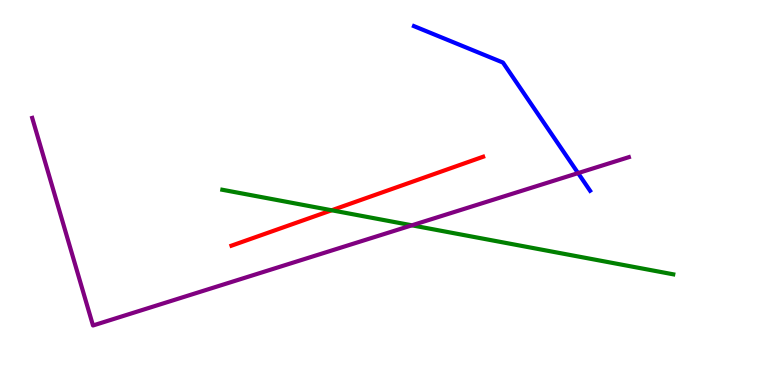[{'lines': ['blue', 'red'], 'intersections': []}, {'lines': ['green', 'red'], 'intersections': [{'x': 4.28, 'y': 4.54}]}, {'lines': ['purple', 'red'], 'intersections': []}, {'lines': ['blue', 'green'], 'intersections': []}, {'lines': ['blue', 'purple'], 'intersections': [{'x': 7.46, 'y': 5.5}]}, {'lines': ['green', 'purple'], 'intersections': [{'x': 5.31, 'y': 4.15}]}]